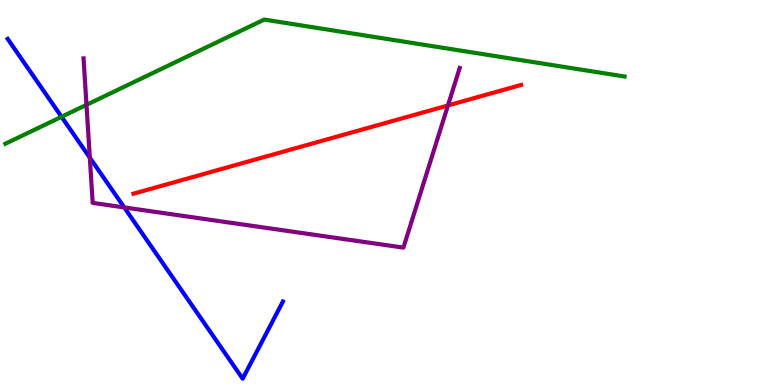[{'lines': ['blue', 'red'], 'intersections': []}, {'lines': ['green', 'red'], 'intersections': []}, {'lines': ['purple', 'red'], 'intersections': [{'x': 5.78, 'y': 7.26}]}, {'lines': ['blue', 'green'], 'intersections': [{'x': 0.794, 'y': 6.97}]}, {'lines': ['blue', 'purple'], 'intersections': [{'x': 1.16, 'y': 5.9}, {'x': 1.6, 'y': 4.61}]}, {'lines': ['green', 'purple'], 'intersections': [{'x': 1.12, 'y': 7.28}]}]